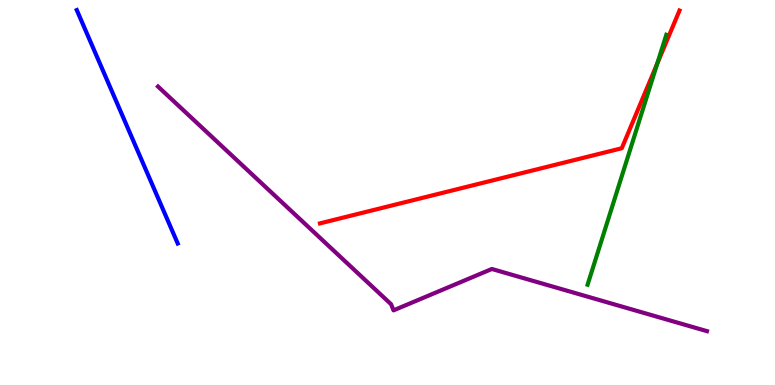[{'lines': ['blue', 'red'], 'intersections': []}, {'lines': ['green', 'red'], 'intersections': [{'x': 8.48, 'y': 8.35}]}, {'lines': ['purple', 'red'], 'intersections': []}, {'lines': ['blue', 'green'], 'intersections': []}, {'lines': ['blue', 'purple'], 'intersections': []}, {'lines': ['green', 'purple'], 'intersections': []}]